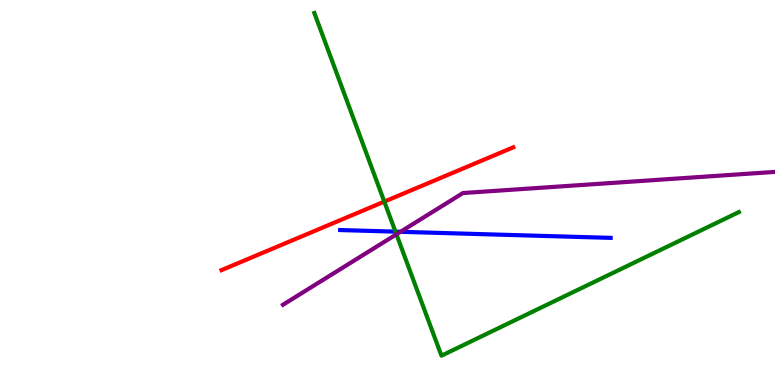[{'lines': ['blue', 'red'], 'intersections': []}, {'lines': ['green', 'red'], 'intersections': [{'x': 4.96, 'y': 4.76}]}, {'lines': ['purple', 'red'], 'intersections': []}, {'lines': ['blue', 'green'], 'intersections': [{'x': 5.1, 'y': 3.98}]}, {'lines': ['blue', 'purple'], 'intersections': [{'x': 5.17, 'y': 3.98}]}, {'lines': ['green', 'purple'], 'intersections': [{'x': 5.12, 'y': 3.91}]}]